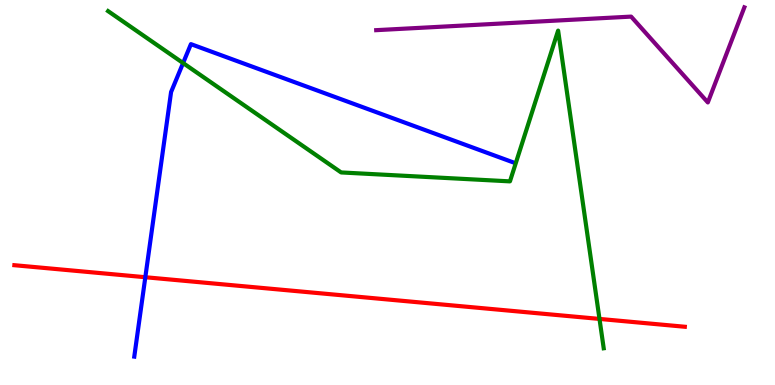[{'lines': ['blue', 'red'], 'intersections': [{'x': 1.88, 'y': 2.8}]}, {'lines': ['green', 'red'], 'intersections': [{'x': 7.74, 'y': 1.72}]}, {'lines': ['purple', 'red'], 'intersections': []}, {'lines': ['blue', 'green'], 'intersections': [{'x': 2.36, 'y': 8.36}]}, {'lines': ['blue', 'purple'], 'intersections': []}, {'lines': ['green', 'purple'], 'intersections': []}]